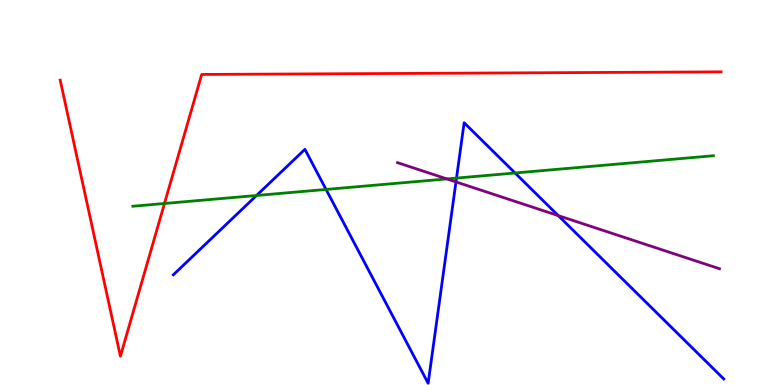[{'lines': ['blue', 'red'], 'intersections': []}, {'lines': ['green', 'red'], 'intersections': [{'x': 2.12, 'y': 4.71}]}, {'lines': ['purple', 'red'], 'intersections': []}, {'lines': ['blue', 'green'], 'intersections': [{'x': 3.31, 'y': 4.92}, {'x': 4.21, 'y': 5.08}, {'x': 5.89, 'y': 5.37}, {'x': 6.65, 'y': 5.51}]}, {'lines': ['blue', 'purple'], 'intersections': [{'x': 5.88, 'y': 5.28}, {'x': 7.2, 'y': 4.4}]}, {'lines': ['green', 'purple'], 'intersections': [{'x': 5.77, 'y': 5.35}]}]